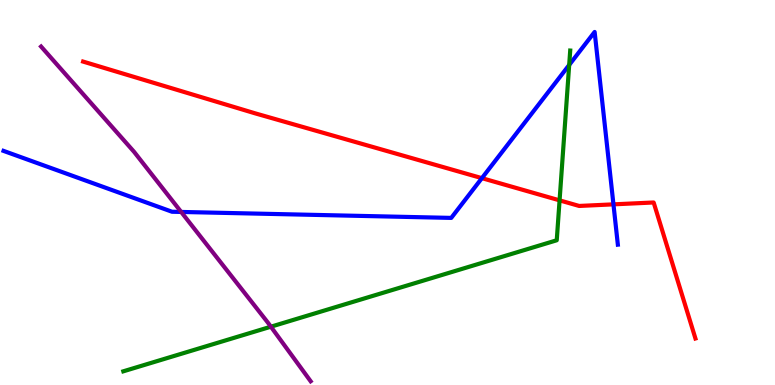[{'lines': ['blue', 'red'], 'intersections': [{'x': 6.22, 'y': 5.37}, {'x': 7.92, 'y': 4.69}]}, {'lines': ['green', 'red'], 'intersections': [{'x': 7.22, 'y': 4.8}]}, {'lines': ['purple', 'red'], 'intersections': []}, {'lines': ['blue', 'green'], 'intersections': [{'x': 7.34, 'y': 8.31}]}, {'lines': ['blue', 'purple'], 'intersections': [{'x': 2.34, 'y': 4.49}]}, {'lines': ['green', 'purple'], 'intersections': [{'x': 3.5, 'y': 1.51}]}]